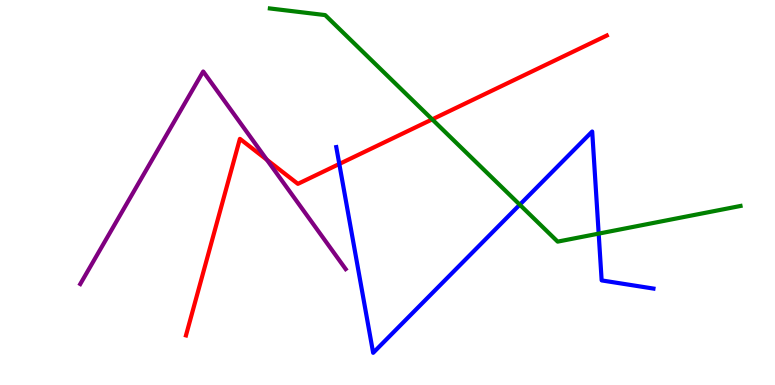[{'lines': ['blue', 'red'], 'intersections': [{'x': 4.38, 'y': 5.74}]}, {'lines': ['green', 'red'], 'intersections': [{'x': 5.58, 'y': 6.9}]}, {'lines': ['purple', 'red'], 'intersections': [{'x': 3.44, 'y': 5.85}]}, {'lines': ['blue', 'green'], 'intersections': [{'x': 6.71, 'y': 4.68}, {'x': 7.72, 'y': 3.93}]}, {'lines': ['blue', 'purple'], 'intersections': []}, {'lines': ['green', 'purple'], 'intersections': []}]